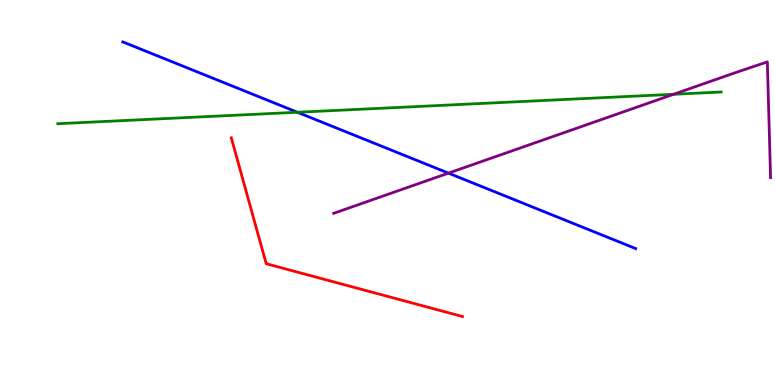[{'lines': ['blue', 'red'], 'intersections': []}, {'lines': ['green', 'red'], 'intersections': []}, {'lines': ['purple', 'red'], 'intersections': []}, {'lines': ['blue', 'green'], 'intersections': [{'x': 3.84, 'y': 7.08}]}, {'lines': ['blue', 'purple'], 'intersections': [{'x': 5.79, 'y': 5.5}]}, {'lines': ['green', 'purple'], 'intersections': [{'x': 8.69, 'y': 7.55}]}]